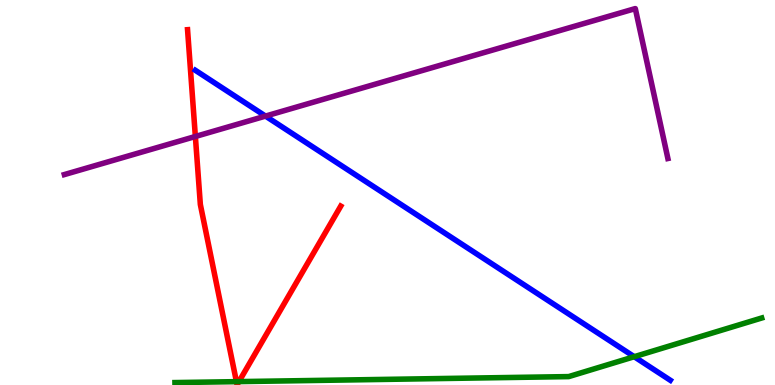[{'lines': ['blue', 'red'], 'intersections': []}, {'lines': ['green', 'red'], 'intersections': [{'x': 3.05, 'y': 0.087}, {'x': 3.08, 'y': 0.088}]}, {'lines': ['purple', 'red'], 'intersections': [{'x': 2.52, 'y': 6.45}]}, {'lines': ['blue', 'green'], 'intersections': [{'x': 8.18, 'y': 0.735}]}, {'lines': ['blue', 'purple'], 'intersections': [{'x': 3.43, 'y': 6.98}]}, {'lines': ['green', 'purple'], 'intersections': []}]